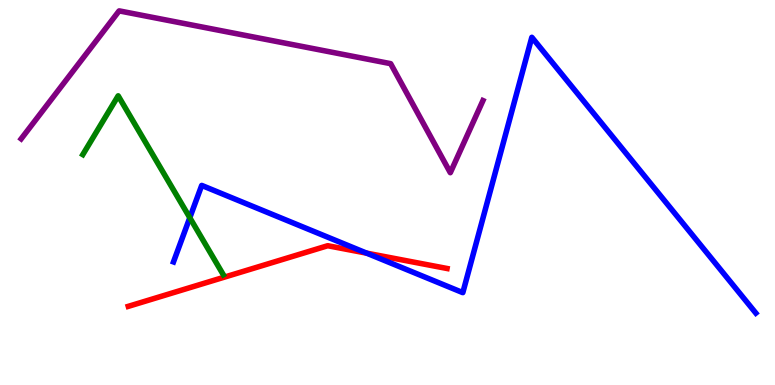[{'lines': ['blue', 'red'], 'intersections': [{'x': 4.73, 'y': 3.42}]}, {'lines': ['green', 'red'], 'intersections': []}, {'lines': ['purple', 'red'], 'intersections': []}, {'lines': ['blue', 'green'], 'intersections': [{'x': 2.45, 'y': 4.35}]}, {'lines': ['blue', 'purple'], 'intersections': []}, {'lines': ['green', 'purple'], 'intersections': []}]